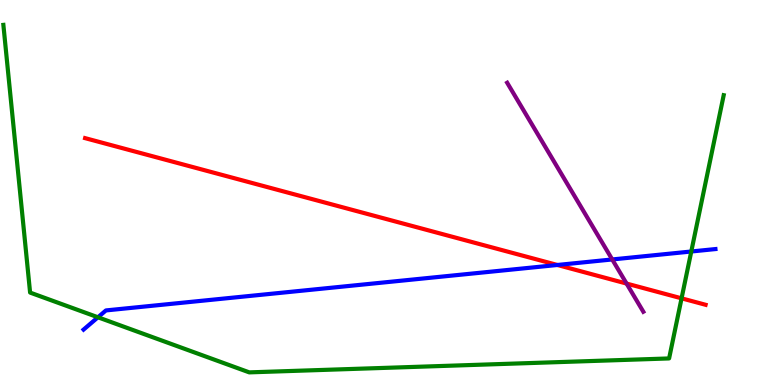[{'lines': ['blue', 'red'], 'intersections': [{'x': 7.19, 'y': 3.12}]}, {'lines': ['green', 'red'], 'intersections': [{'x': 8.79, 'y': 2.25}]}, {'lines': ['purple', 'red'], 'intersections': [{'x': 8.08, 'y': 2.63}]}, {'lines': ['blue', 'green'], 'intersections': [{'x': 1.26, 'y': 1.76}, {'x': 8.92, 'y': 3.47}]}, {'lines': ['blue', 'purple'], 'intersections': [{'x': 7.9, 'y': 3.26}]}, {'lines': ['green', 'purple'], 'intersections': []}]